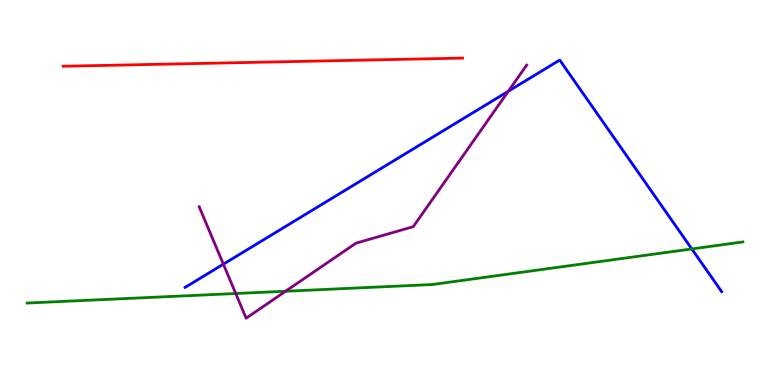[{'lines': ['blue', 'red'], 'intersections': []}, {'lines': ['green', 'red'], 'intersections': []}, {'lines': ['purple', 'red'], 'intersections': []}, {'lines': ['blue', 'green'], 'intersections': [{'x': 8.93, 'y': 3.53}]}, {'lines': ['blue', 'purple'], 'intersections': [{'x': 2.88, 'y': 3.14}, {'x': 6.56, 'y': 7.63}]}, {'lines': ['green', 'purple'], 'intersections': [{'x': 3.04, 'y': 2.38}, {'x': 3.69, 'y': 2.44}]}]